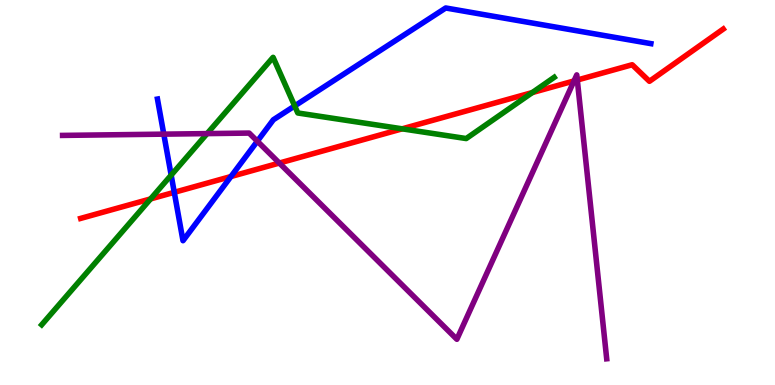[{'lines': ['blue', 'red'], 'intersections': [{'x': 2.25, 'y': 5.0}, {'x': 2.98, 'y': 5.41}]}, {'lines': ['green', 'red'], 'intersections': [{'x': 1.94, 'y': 4.83}, {'x': 5.19, 'y': 6.65}, {'x': 6.87, 'y': 7.6}]}, {'lines': ['purple', 'red'], 'intersections': [{'x': 3.6, 'y': 5.76}, {'x': 7.41, 'y': 7.9}, {'x': 7.45, 'y': 7.92}]}, {'lines': ['blue', 'green'], 'intersections': [{'x': 2.21, 'y': 5.45}, {'x': 3.8, 'y': 7.25}]}, {'lines': ['blue', 'purple'], 'intersections': [{'x': 2.11, 'y': 6.52}, {'x': 3.32, 'y': 6.33}]}, {'lines': ['green', 'purple'], 'intersections': [{'x': 2.67, 'y': 6.53}]}]